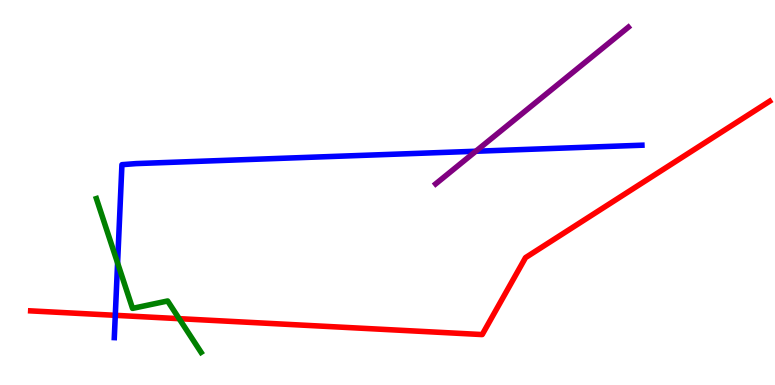[{'lines': ['blue', 'red'], 'intersections': [{'x': 1.49, 'y': 1.81}]}, {'lines': ['green', 'red'], 'intersections': [{'x': 2.31, 'y': 1.72}]}, {'lines': ['purple', 'red'], 'intersections': []}, {'lines': ['blue', 'green'], 'intersections': [{'x': 1.52, 'y': 3.17}]}, {'lines': ['blue', 'purple'], 'intersections': [{'x': 6.14, 'y': 6.07}]}, {'lines': ['green', 'purple'], 'intersections': []}]